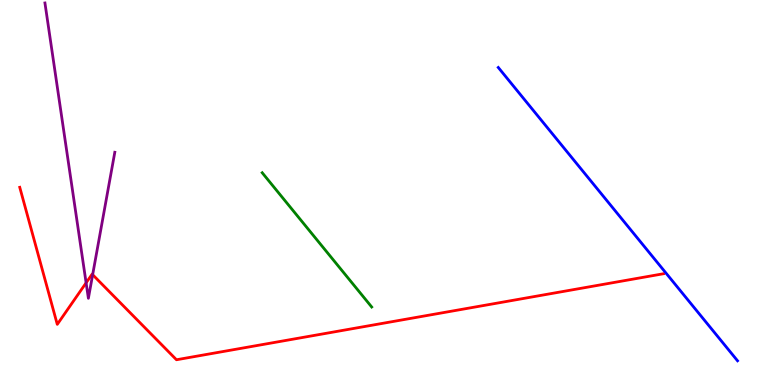[{'lines': ['blue', 'red'], 'intersections': []}, {'lines': ['green', 'red'], 'intersections': []}, {'lines': ['purple', 'red'], 'intersections': [{'x': 1.11, 'y': 2.65}, {'x': 1.2, 'y': 2.86}]}, {'lines': ['blue', 'green'], 'intersections': []}, {'lines': ['blue', 'purple'], 'intersections': []}, {'lines': ['green', 'purple'], 'intersections': []}]